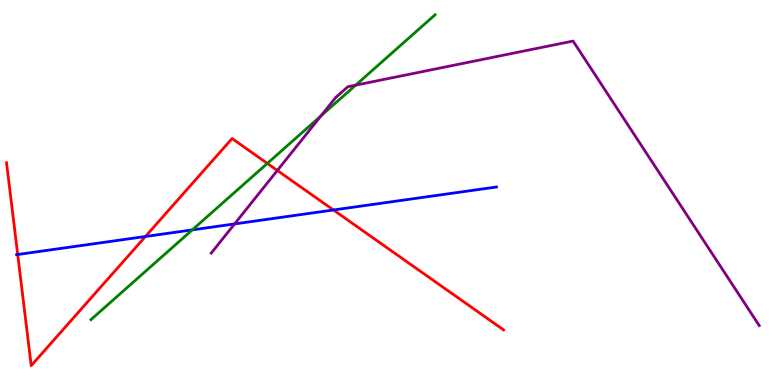[{'lines': ['blue', 'red'], 'intersections': [{'x': 0.228, 'y': 3.39}, {'x': 1.88, 'y': 3.86}, {'x': 4.3, 'y': 4.55}]}, {'lines': ['green', 'red'], 'intersections': [{'x': 3.45, 'y': 5.76}]}, {'lines': ['purple', 'red'], 'intersections': [{'x': 3.58, 'y': 5.57}]}, {'lines': ['blue', 'green'], 'intersections': [{'x': 2.48, 'y': 4.03}]}, {'lines': ['blue', 'purple'], 'intersections': [{'x': 3.03, 'y': 4.18}]}, {'lines': ['green', 'purple'], 'intersections': [{'x': 4.14, 'y': 6.99}, {'x': 4.59, 'y': 7.79}]}]